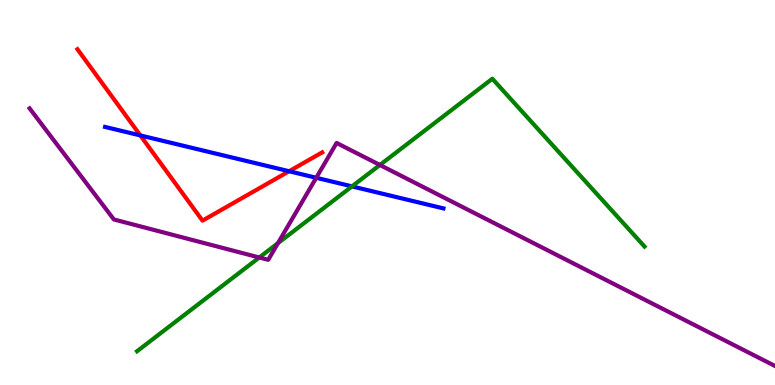[{'lines': ['blue', 'red'], 'intersections': [{'x': 1.81, 'y': 6.48}, {'x': 3.73, 'y': 5.55}]}, {'lines': ['green', 'red'], 'intersections': []}, {'lines': ['purple', 'red'], 'intersections': []}, {'lines': ['blue', 'green'], 'intersections': [{'x': 4.54, 'y': 5.16}]}, {'lines': ['blue', 'purple'], 'intersections': [{'x': 4.08, 'y': 5.38}]}, {'lines': ['green', 'purple'], 'intersections': [{'x': 3.35, 'y': 3.31}, {'x': 3.59, 'y': 3.68}, {'x': 4.9, 'y': 5.71}]}]